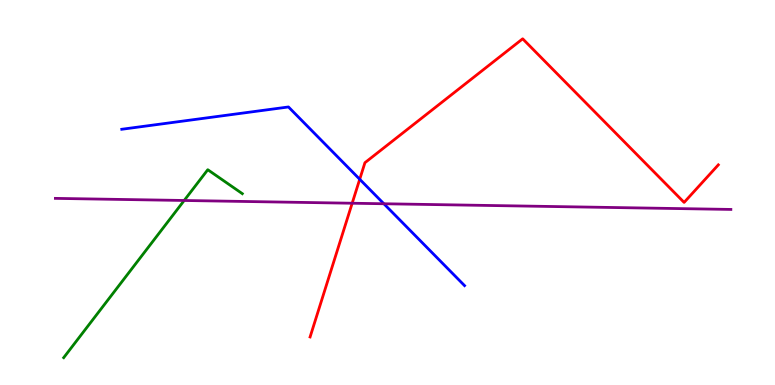[{'lines': ['blue', 'red'], 'intersections': [{'x': 4.64, 'y': 5.34}]}, {'lines': ['green', 'red'], 'intersections': []}, {'lines': ['purple', 'red'], 'intersections': [{'x': 4.54, 'y': 4.72}]}, {'lines': ['blue', 'green'], 'intersections': []}, {'lines': ['blue', 'purple'], 'intersections': [{'x': 4.95, 'y': 4.71}]}, {'lines': ['green', 'purple'], 'intersections': [{'x': 2.38, 'y': 4.79}]}]